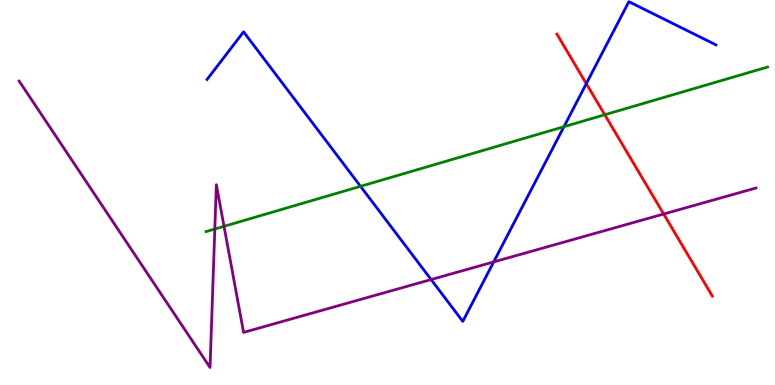[{'lines': ['blue', 'red'], 'intersections': [{'x': 7.57, 'y': 7.83}]}, {'lines': ['green', 'red'], 'intersections': [{'x': 7.8, 'y': 7.02}]}, {'lines': ['purple', 'red'], 'intersections': [{'x': 8.56, 'y': 4.44}]}, {'lines': ['blue', 'green'], 'intersections': [{'x': 4.65, 'y': 5.16}, {'x': 7.28, 'y': 6.71}]}, {'lines': ['blue', 'purple'], 'intersections': [{'x': 5.56, 'y': 2.74}, {'x': 6.37, 'y': 3.2}]}, {'lines': ['green', 'purple'], 'intersections': [{'x': 2.77, 'y': 4.05}, {'x': 2.89, 'y': 4.12}]}]